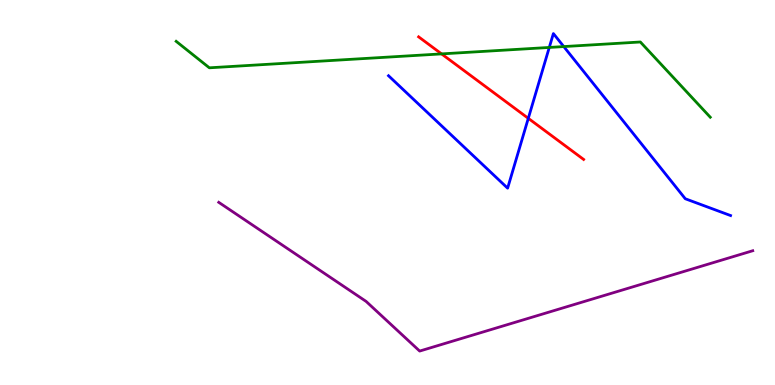[{'lines': ['blue', 'red'], 'intersections': [{'x': 6.82, 'y': 6.93}]}, {'lines': ['green', 'red'], 'intersections': [{'x': 5.7, 'y': 8.6}]}, {'lines': ['purple', 'red'], 'intersections': []}, {'lines': ['blue', 'green'], 'intersections': [{'x': 7.09, 'y': 8.77}, {'x': 7.27, 'y': 8.79}]}, {'lines': ['blue', 'purple'], 'intersections': []}, {'lines': ['green', 'purple'], 'intersections': []}]